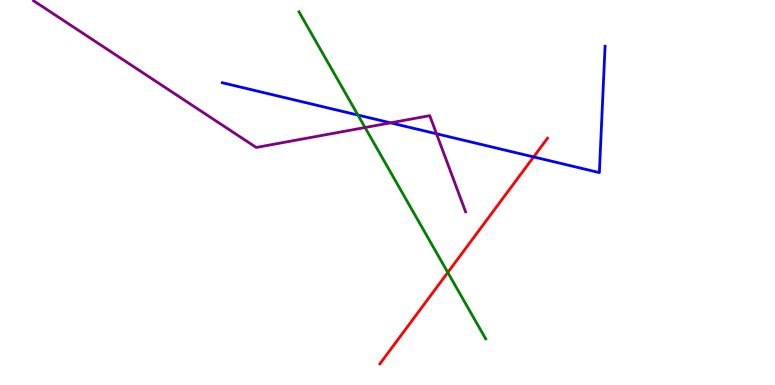[{'lines': ['blue', 'red'], 'intersections': [{'x': 6.89, 'y': 5.92}]}, {'lines': ['green', 'red'], 'intersections': [{'x': 5.78, 'y': 2.92}]}, {'lines': ['purple', 'red'], 'intersections': []}, {'lines': ['blue', 'green'], 'intersections': [{'x': 4.62, 'y': 7.01}]}, {'lines': ['blue', 'purple'], 'intersections': [{'x': 5.04, 'y': 6.81}, {'x': 5.63, 'y': 6.53}]}, {'lines': ['green', 'purple'], 'intersections': [{'x': 4.71, 'y': 6.69}]}]